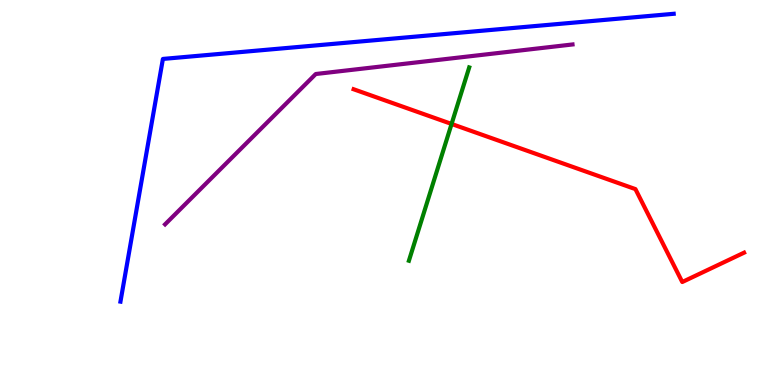[{'lines': ['blue', 'red'], 'intersections': []}, {'lines': ['green', 'red'], 'intersections': [{'x': 5.83, 'y': 6.78}]}, {'lines': ['purple', 'red'], 'intersections': []}, {'lines': ['blue', 'green'], 'intersections': []}, {'lines': ['blue', 'purple'], 'intersections': []}, {'lines': ['green', 'purple'], 'intersections': []}]